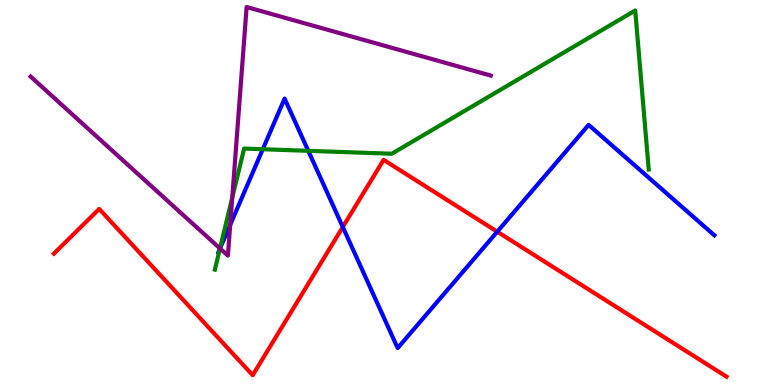[{'lines': ['blue', 'red'], 'intersections': [{'x': 4.42, 'y': 4.1}, {'x': 6.42, 'y': 3.98}]}, {'lines': ['green', 'red'], 'intersections': []}, {'lines': ['purple', 'red'], 'intersections': []}, {'lines': ['blue', 'green'], 'intersections': [{'x': 2.84, 'y': 3.54}, {'x': 3.39, 'y': 6.12}, {'x': 3.98, 'y': 6.08}]}, {'lines': ['blue', 'purple'], 'intersections': [{'x': 2.84, 'y': 3.55}, {'x': 2.97, 'y': 4.16}]}, {'lines': ['green', 'purple'], 'intersections': [{'x': 2.84, 'y': 3.55}, {'x': 3.0, 'y': 4.87}]}]